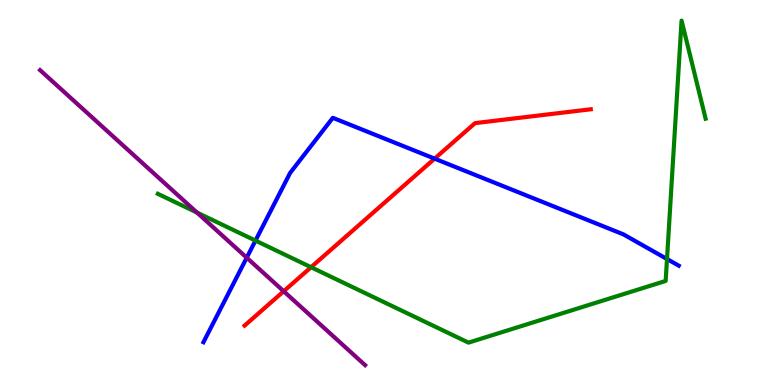[{'lines': ['blue', 'red'], 'intersections': [{'x': 5.61, 'y': 5.88}]}, {'lines': ['green', 'red'], 'intersections': [{'x': 4.01, 'y': 3.06}]}, {'lines': ['purple', 'red'], 'intersections': [{'x': 3.66, 'y': 2.44}]}, {'lines': ['blue', 'green'], 'intersections': [{'x': 3.3, 'y': 3.75}, {'x': 8.61, 'y': 3.27}]}, {'lines': ['blue', 'purple'], 'intersections': [{'x': 3.18, 'y': 3.31}]}, {'lines': ['green', 'purple'], 'intersections': [{'x': 2.54, 'y': 4.48}]}]